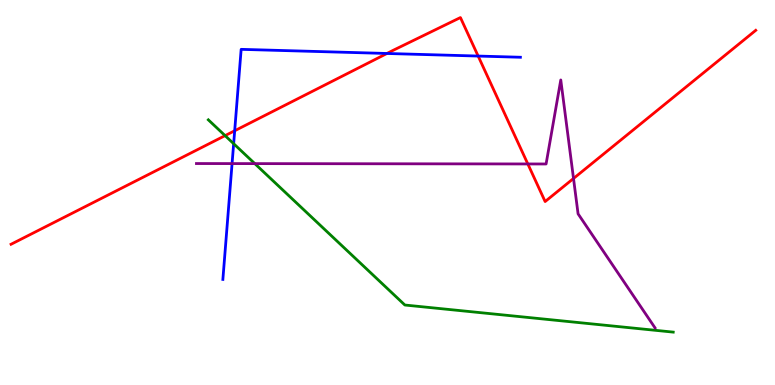[{'lines': ['blue', 'red'], 'intersections': [{'x': 3.03, 'y': 6.6}, {'x': 4.99, 'y': 8.61}, {'x': 6.17, 'y': 8.54}]}, {'lines': ['green', 'red'], 'intersections': [{'x': 2.9, 'y': 6.48}]}, {'lines': ['purple', 'red'], 'intersections': [{'x': 6.81, 'y': 5.74}, {'x': 7.4, 'y': 5.36}]}, {'lines': ['blue', 'green'], 'intersections': [{'x': 3.01, 'y': 6.27}]}, {'lines': ['blue', 'purple'], 'intersections': [{'x': 2.99, 'y': 5.75}]}, {'lines': ['green', 'purple'], 'intersections': [{'x': 3.29, 'y': 5.75}]}]